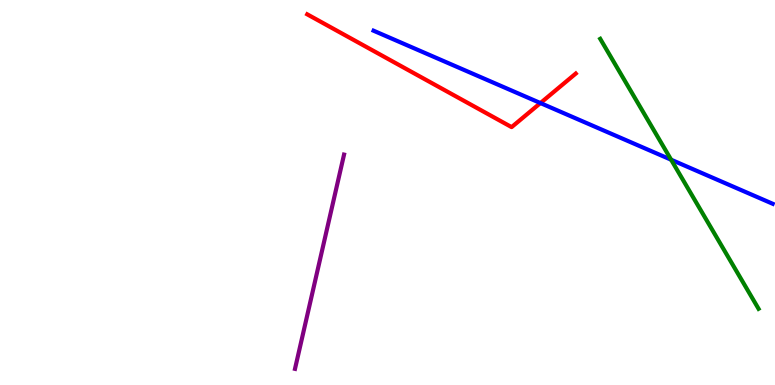[{'lines': ['blue', 'red'], 'intersections': [{'x': 6.97, 'y': 7.32}]}, {'lines': ['green', 'red'], 'intersections': []}, {'lines': ['purple', 'red'], 'intersections': []}, {'lines': ['blue', 'green'], 'intersections': [{'x': 8.66, 'y': 5.85}]}, {'lines': ['blue', 'purple'], 'intersections': []}, {'lines': ['green', 'purple'], 'intersections': []}]